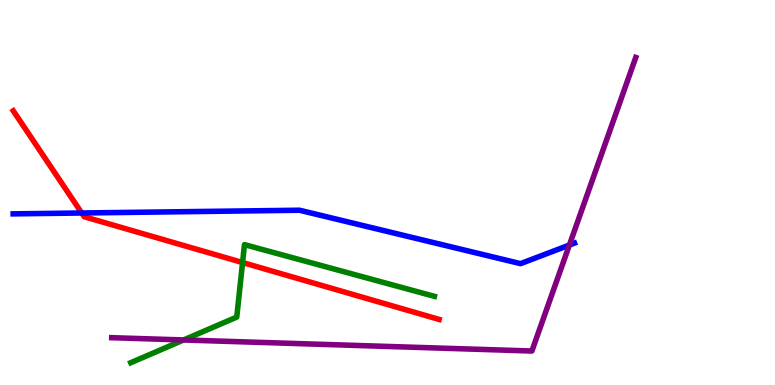[{'lines': ['blue', 'red'], 'intersections': [{'x': 1.05, 'y': 4.47}]}, {'lines': ['green', 'red'], 'intersections': [{'x': 3.13, 'y': 3.18}]}, {'lines': ['purple', 'red'], 'intersections': []}, {'lines': ['blue', 'green'], 'intersections': []}, {'lines': ['blue', 'purple'], 'intersections': [{'x': 7.35, 'y': 3.64}]}, {'lines': ['green', 'purple'], 'intersections': [{'x': 2.37, 'y': 1.17}]}]